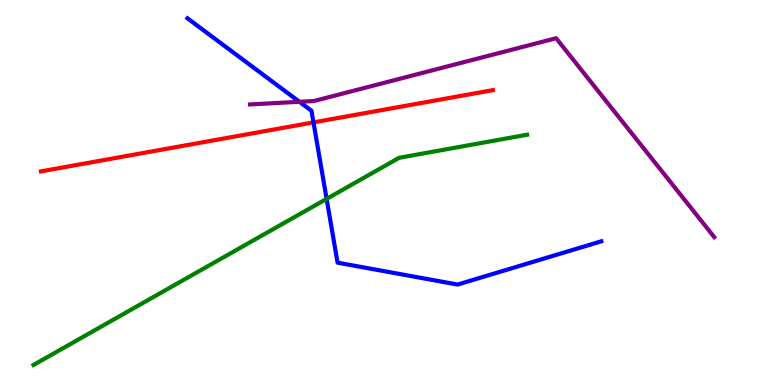[{'lines': ['blue', 'red'], 'intersections': [{'x': 4.04, 'y': 6.82}]}, {'lines': ['green', 'red'], 'intersections': []}, {'lines': ['purple', 'red'], 'intersections': []}, {'lines': ['blue', 'green'], 'intersections': [{'x': 4.21, 'y': 4.83}]}, {'lines': ['blue', 'purple'], 'intersections': [{'x': 3.86, 'y': 7.36}]}, {'lines': ['green', 'purple'], 'intersections': []}]